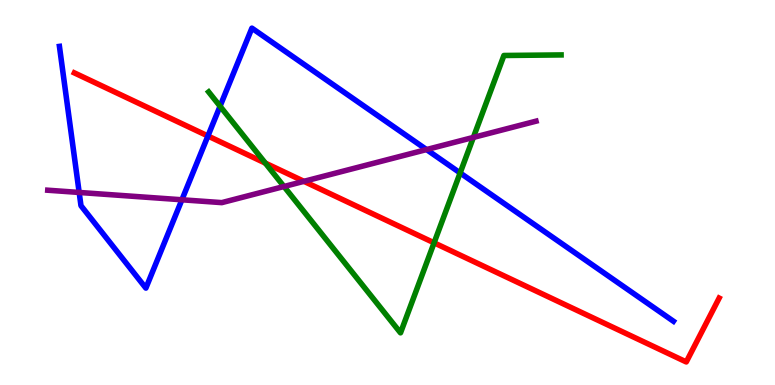[{'lines': ['blue', 'red'], 'intersections': [{'x': 2.68, 'y': 6.47}]}, {'lines': ['green', 'red'], 'intersections': [{'x': 3.42, 'y': 5.76}, {'x': 5.6, 'y': 3.69}]}, {'lines': ['purple', 'red'], 'intersections': [{'x': 3.92, 'y': 5.29}]}, {'lines': ['blue', 'green'], 'intersections': [{'x': 2.84, 'y': 7.24}, {'x': 5.94, 'y': 5.51}]}, {'lines': ['blue', 'purple'], 'intersections': [{'x': 1.02, 'y': 5.0}, {'x': 2.35, 'y': 4.81}, {'x': 5.5, 'y': 6.12}]}, {'lines': ['green', 'purple'], 'intersections': [{'x': 3.66, 'y': 5.16}, {'x': 6.11, 'y': 6.43}]}]